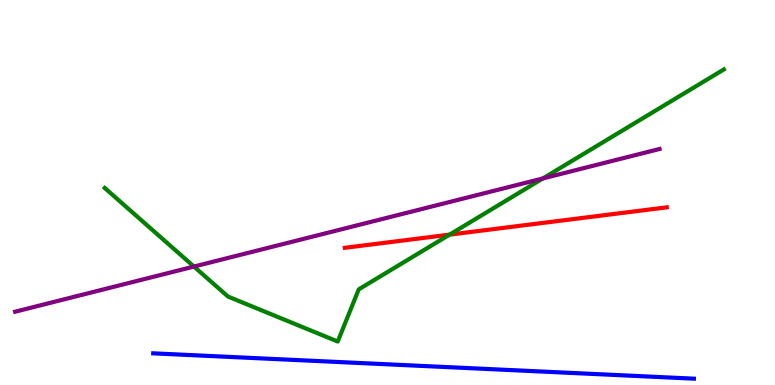[{'lines': ['blue', 'red'], 'intersections': []}, {'lines': ['green', 'red'], 'intersections': [{'x': 5.8, 'y': 3.91}]}, {'lines': ['purple', 'red'], 'intersections': []}, {'lines': ['blue', 'green'], 'intersections': []}, {'lines': ['blue', 'purple'], 'intersections': []}, {'lines': ['green', 'purple'], 'intersections': [{'x': 2.5, 'y': 3.08}, {'x': 7.01, 'y': 5.37}]}]